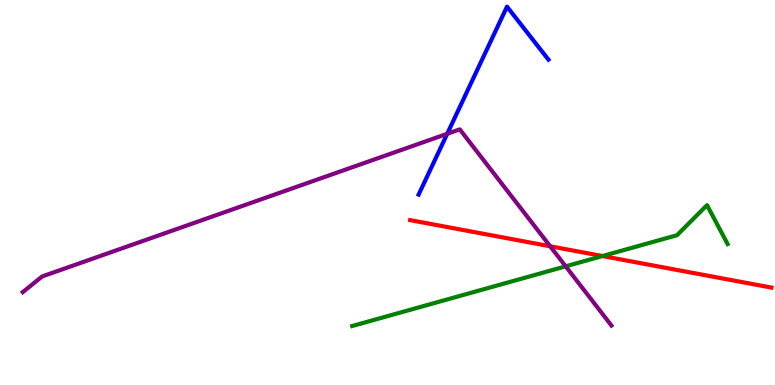[{'lines': ['blue', 'red'], 'intersections': []}, {'lines': ['green', 'red'], 'intersections': [{'x': 7.77, 'y': 3.35}]}, {'lines': ['purple', 'red'], 'intersections': [{'x': 7.1, 'y': 3.6}]}, {'lines': ['blue', 'green'], 'intersections': []}, {'lines': ['blue', 'purple'], 'intersections': [{'x': 5.77, 'y': 6.52}]}, {'lines': ['green', 'purple'], 'intersections': [{'x': 7.3, 'y': 3.08}]}]